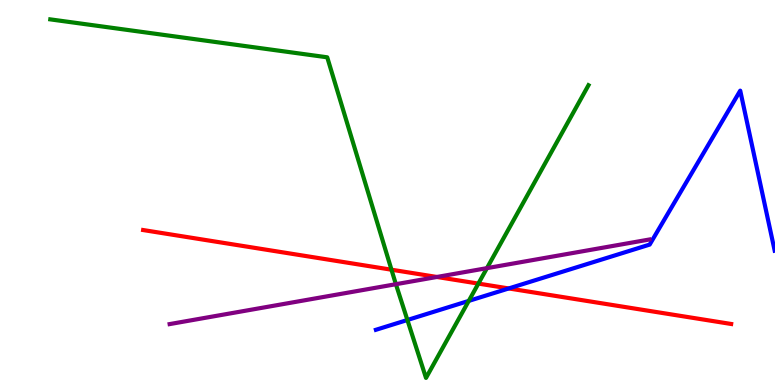[{'lines': ['blue', 'red'], 'intersections': [{'x': 6.56, 'y': 2.51}]}, {'lines': ['green', 'red'], 'intersections': [{'x': 5.05, 'y': 2.99}, {'x': 6.17, 'y': 2.63}]}, {'lines': ['purple', 'red'], 'intersections': [{'x': 5.64, 'y': 2.81}]}, {'lines': ['blue', 'green'], 'intersections': [{'x': 5.26, 'y': 1.69}, {'x': 6.05, 'y': 2.18}]}, {'lines': ['blue', 'purple'], 'intersections': []}, {'lines': ['green', 'purple'], 'intersections': [{'x': 5.11, 'y': 2.62}, {'x': 6.28, 'y': 3.04}]}]